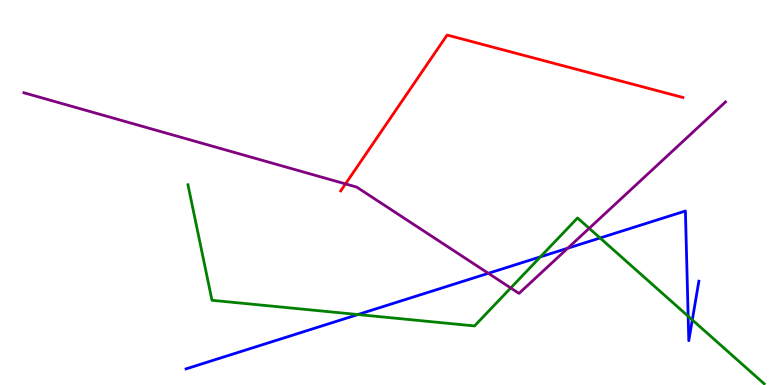[{'lines': ['blue', 'red'], 'intersections': []}, {'lines': ['green', 'red'], 'intersections': []}, {'lines': ['purple', 'red'], 'intersections': [{'x': 4.46, 'y': 5.22}]}, {'lines': ['blue', 'green'], 'intersections': [{'x': 4.62, 'y': 1.83}, {'x': 6.97, 'y': 3.33}, {'x': 7.74, 'y': 3.82}, {'x': 8.88, 'y': 1.79}, {'x': 8.93, 'y': 1.69}]}, {'lines': ['blue', 'purple'], 'intersections': [{'x': 6.3, 'y': 2.9}, {'x': 7.33, 'y': 3.55}]}, {'lines': ['green', 'purple'], 'intersections': [{'x': 6.59, 'y': 2.52}, {'x': 7.6, 'y': 4.07}]}]